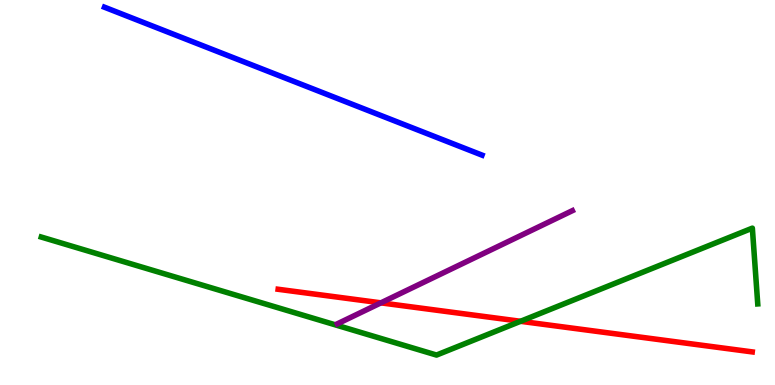[{'lines': ['blue', 'red'], 'intersections': []}, {'lines': ['green', 'red'], 'intersections': [{'x': 6.72, 'y': 1.65}]}, {'lines': ['purple', 'red'], 'intersections': [{'x': 4.92, 'y': 2.13}]}, {'lines': ['blue', 'green'], 'intersections': []}, {'lines': ['blue', 'purple'], 'intersections': []}, {'lines': ['green', 'purple'], 'intersections': []}]